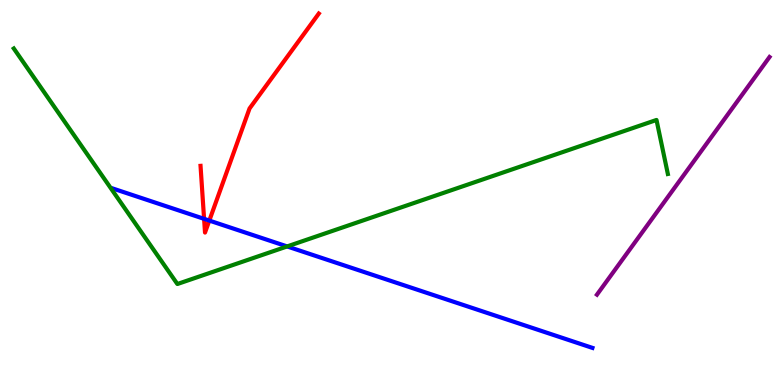[{'lines': ['blue', 'red'], 'intersections': [{'x': 2.63, 'y': 4.32}, {'x': 2.7, 'y': 4.27}]}, {'lines': ['green', 'red'], 'intersections': []}, {'lines': ['purple', 'red'], 'intersections': []}, {'lines': ['blue', 'green'], 'intersections': [{'x': 3.7, 'y': 3.6}]}, {'lines': ['blue', 'purple'], 'intersections': []}, {'lines': ['green', 'purple'], 'intersections': []}]